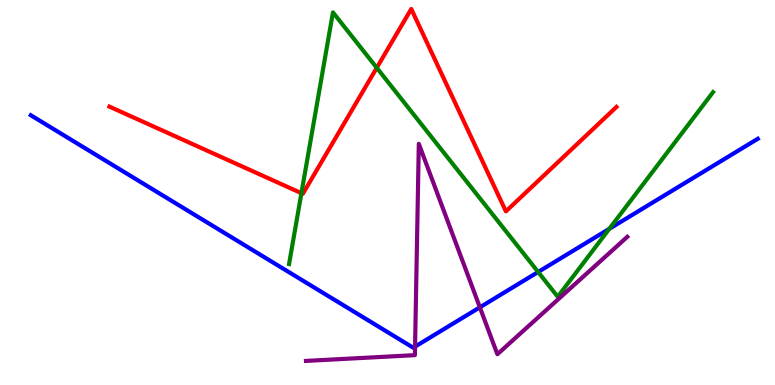[{'lines': ['blue', 'red'], 'intersections': []}, {'lines': ['green', 'red'], 'intersections': [{'x': 3.89, 'y': 4.98}, {'x': 4.86, 'y': 8.24}]}, {'lines': ['purple', 'red'], 'intersections': []}, {'lines': ['blue', 'green'], 'intersections': [{'x': 6.94, 'y': 2.94}, {'x': 7.86, 'y': 4.06}]}, {'lines': ['blue', 'purple'], 'intersections': [{'x': 5.36, 'y': 0.997}, {'x': 6.19, 'y': 2.02}]}, {'lines': ['green', 'purple'], 'intersections': []}]